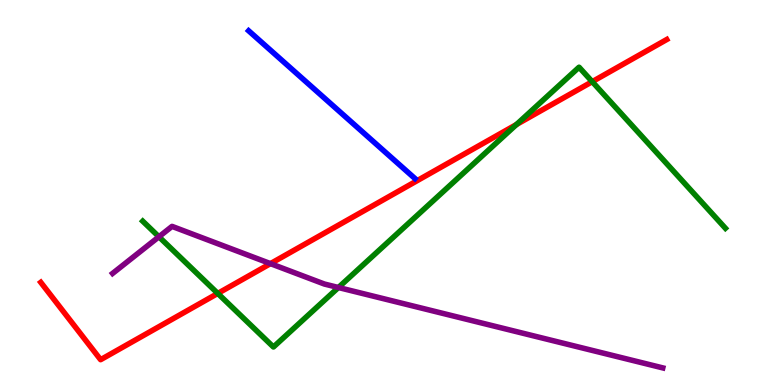[{'lines': ['blue', 'red'], 'intersections': []}, {'lines': ['green', 'red'], 'intersections': [{'x': 2.81, 'y': 2.38}, {'x': 6.66, 'y': 6.77}, {'x': 7.64, 'y': 7.88}]}, {'lines': ['purple', 'red'], 'intersections': [{'x': 3.49, 'y': 3.15}]}, {'lines': ['blue', 'green'], 'intersections': []}, {'lines': ['blue', 'purple'], 'intersections': []}, {'lines': ['green', 'purple'], 'intersections': [{'x': 2.05, 'y': 3.85}, {'x': 4.37, 'y': 2.53}]}]